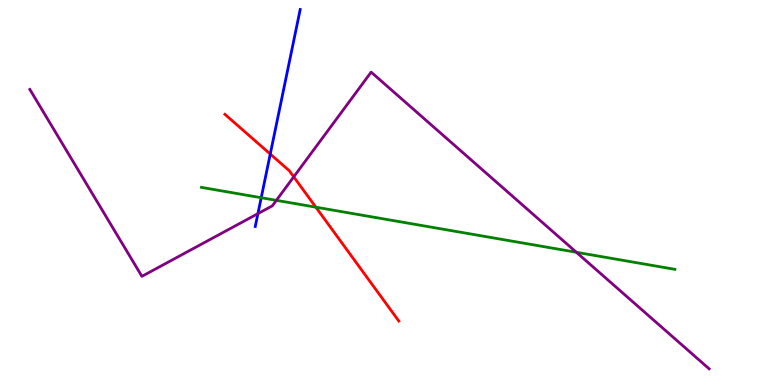[{'lines': ['blue', 'red'], 'intersections': [{'x': 3.49, 'y': 6.0}]}, {'lines': ['green', 'red'], 'intersections': [{'x': 4.08, 'y': 4.62}]}, {'lines': ['purple', 'red'], 'intersections': [{'x': 3.79, 'y': 5.41}]}, {'lines': ['blue', 'green'], 'intersections': [{'x': 3.37, 'y': 4.86}]}, {'lines': ['blue', 'purple'], 'intersections': [{'x': 3.33, 'y': 4.45}]}, {'lines': ['green', 'purple'], 'intersections': [{'x': 3.57, 'y': 4.8}, {'x': 7.44, 'y': 3.45}]}]